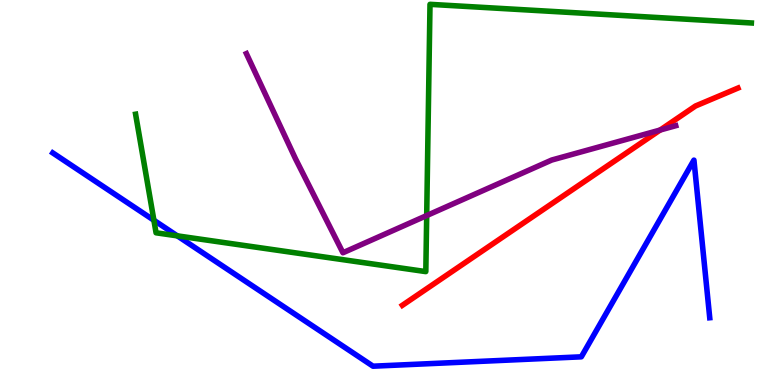[{'lines': ['blue', 'red'], 'intersections': []}, {'lines': ['green', 'red'], 'intersections': []}, {'lines': ['purple', 'red'], 'intersections': [{'x': 8.52, 'y': 6.62}]}, {'lines': ['blue', 'green'], 'intersections': [{'x': 1.99, 'y': 4.28}, {'x': 2.29, 'y': 3.87}]}, {'lines': ['blue', 'purple'], 'intersections': []}, {'lines': ['green', 'purple'], 'intersections': [{'x': 5.51, 'y': 4.4}]}]